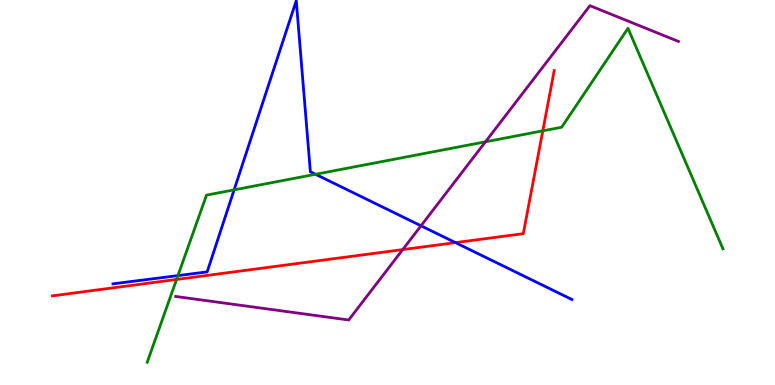[{'lines': ['blue', 'red'], 'intersections': [{'x': 5.88, 'y': 3.7}]}, {'lines': ['green', 'red'], 'intersections': [{'x': 2.28, 'y': 2.74}, {'x': 7.0, 'y': 6.6}]}, {'lines': ['purple', 'red'], 'intersections': [{'x': 5.2, 'y': 3.52}]}, {'lines': ['blue', 'green'], 'intersections': [{'x': 2.3, 'y': 2.84}, {'x': 3.02, 'y': 5.07}, {'x': 4.07, 'y': 5.47}]}, {'lines': ['blue', 'purple'], 'intersections': [{'x': 5.43, 'y': 4.14}]}, {'lines': ['green', 'purple'], 'intersections': [{'x': 6.26, 'y': 6.32}]}]